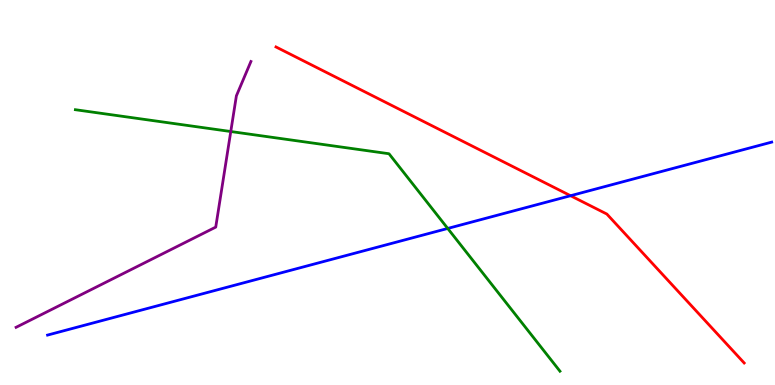[{'lines': ['blue', 'red'], 'intersections': [{'x': 7.36, 'y': 4.92}]}, {'lines': ['green', 'red'], 'intersections': []}, {'lines': ['purple', 'red'], 'intersections': []}, {'lines': ['blue', 'green'], 'intersections': [{'x': 5.78, 'y': 4.07}]}, {'lines': ['blue', 'purple'], 'intersections': []}, {'lines': ['green', 'purple'], 'intersections': [{'x': 2.98, 'y': 6.58}]}]